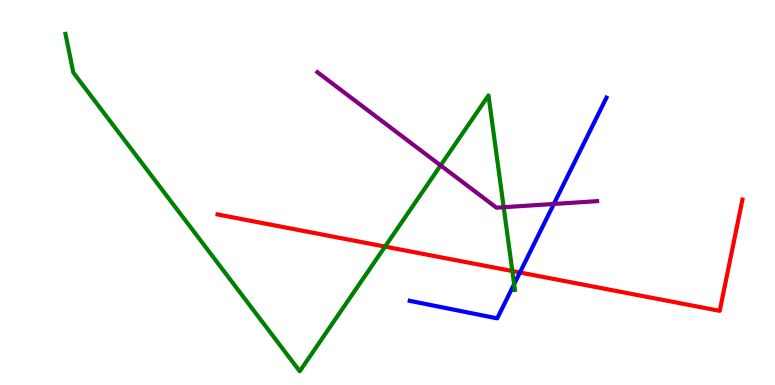[{'lines': ['blue', 'red'], 'intersections': [{'x': 6.71, 'y': 2.92}]}, {'lines': ['green', 'red'], 'intersections': [{'x': 4.97, 'y': 3.59}, {'x': 6.61, 'y': 2.96}]}, {'lines': ['purple', 'red'], 'intersections': []}, {'lines': ['blue', 'green'], 'intersections': [{'x': 6.63, 'y': 2.62}]}, {'lines': ['blue', 'purple'], 'intersections': [{'x': 7.15, 'y': 4.7}]}, {'lines': ['green', 'purple'], 'intersections': [{'x': 5.69, 'y': 5.7}, {'x': 6.5, 'y': 4.62}]}]